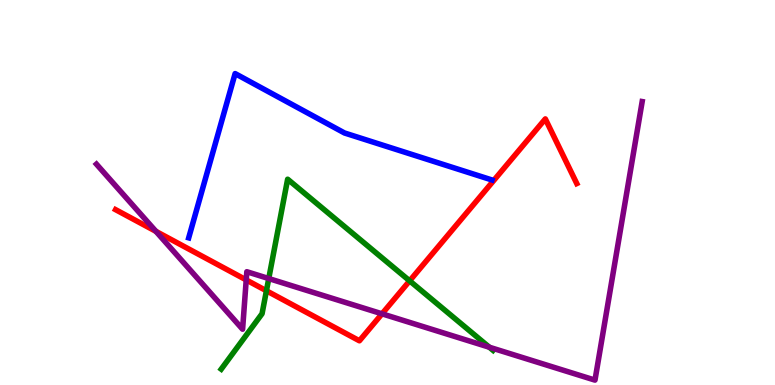[{'lines': ['blue', 'red'], 'intersections': []}, {'lines': ['green', 'red'], 'intersections': [{'x': 3.44, 'y': 2.45}, {'x': 5.29, 'y': 2.71}]}, {'lines': ['purple', 'red'], 'intersections': [{'x': 2.01, 'y': 3.99}, {'x': 3.18, 'y': 2.73}, {'x': 4.93, 'y': 1.85}]}, {'lines': ['blue', 'green'], 'intersections': []}, {'lines': ['blue', 'purple'], 'intersections': []}, {'lines': ['green', 'purple'], 'intersections': [{'x': 3.47, 'y': 2.76}, {'x': 6.31, 'y': 0.981}]}]